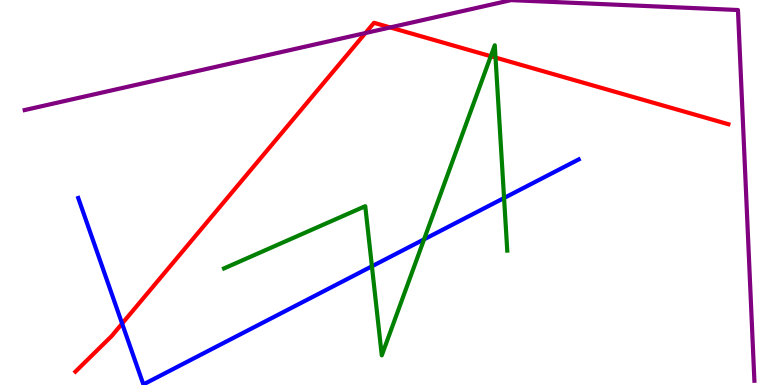[{'lines': ['blue', 'red'], 'intersections': [{'x': 1.58, 'y': 1.6}]}, {'lines': ['green', 'red'], 'intersections': [{'x': 6.33, 'y': 8.54}, {'x': 6.39, 'y': 8.5}]}, {'lines': ['purple', 'red'], 'intersections': [{'x': 4.72, 'y': 9.14}, {'x': 5.03, 'y': 9.29}]}, {'lines': ['blue', 'green'], 'intersections': [{'x': 4.8, 'y': 3.08}, {'x': 5.47, 'y': 3.78}, {'x': 6.5, 'y': 4.86}]}, {'lines': ['blue', 'purple'], 'intersections': []}, {'lines': ['green', 'purple'], 'intersections': []}]